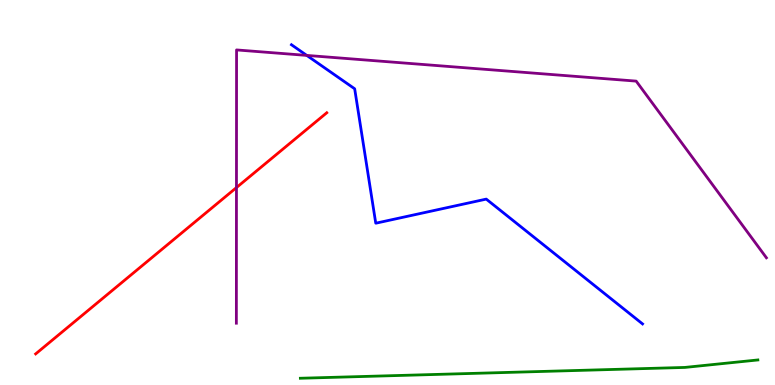[{'lines': ['blue', 'red'], 'intersections': []}, {'lines': ['green', 'red'], 'intersections': []}, {'lines': ['purple', 'red'], 'intersections': [{'x': 3.05, 'y': 5.13}]}, {'lines': ['blue', 'green'], 'intersections': []}, {'lines': ['blue', 'purple'], 'intersections': [{'x': 3.96, 'y': 8.56}]}, {'lines': ['green', 'purple'], 'intersections': []}]